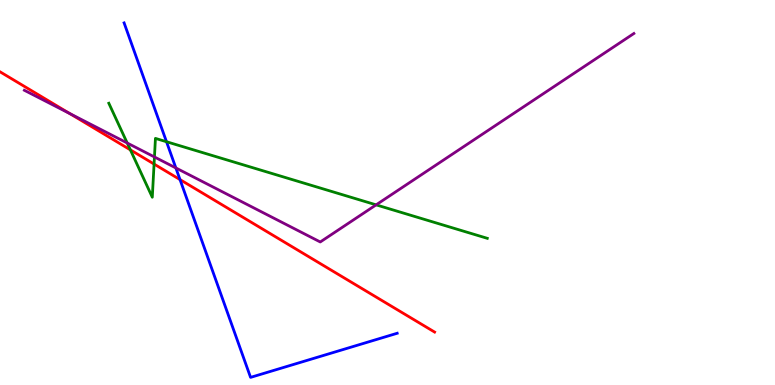[{'lines': ['blue', 'red'], 'intersections': [{'x': 2.32, 'y': 5.34}]}, {'lines': ['green', 'red'], 'intersections': [{'x': 1.68, 'y': 6.11}, {'x': 1.99, 'y': 5.74}]}, {'lines': ['purple', 'red'], 'intersections': [{'x': 0.899, 'y': 7.05}]}, {'lines': ['blue', 'green'], 'intersections': [{'x': 2.15, 'y': 6.32}]}, {'lines': ['blue', 'purple'], 'intersections': [{'x': 2.27, 'y': 5.64}]}, {'lines': ['green', 'purple'], 'intersections': [{'x': 1.64, 'y': 6.29}, {'x': 1.99, 'y': 5.92}, {'x': 4.85, 'y': 4.68}]}]